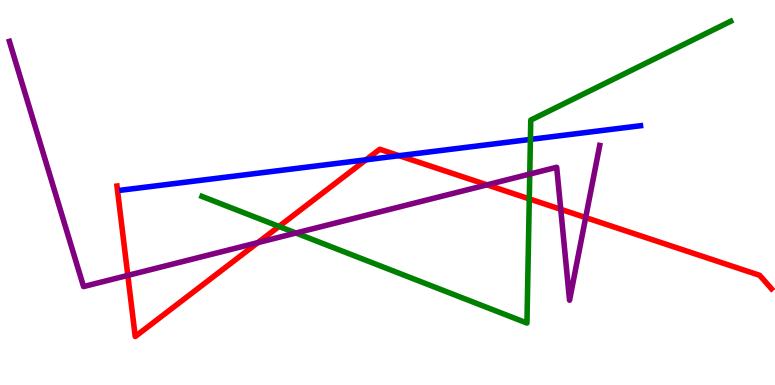[{'lines': ['blue', 'red'], 'intersections': [{'x': 4.72, 'y': 5.85}, {'x': 5.15, 'y': 5.96}]}, {'lines': ['green', 'red'], 'intersections': [{'x': 3.6, 'y': 4.12}, {'x': 6.83, 'y': 4.83}]}, {'lines': ['purple', 'red'], 'intersections': [{'x': 1.65, 'y': 2.85}, {'x': 3.33, 'y': 3.7}, {'x': 6.28, 'y': 5.2}, {'x': 7.24, 'y': 4.56}, {'x': 7.56, 'y': 4.35}]}, {'lines': ['blue', 'green'], 'intersections': [{'x': 6.84, 'y': 6.38}]}, {'lines': ['blue', 'purple'], 'intersections': []}, {'lines': ['green', 'purple'], 'intersections': [{'x': 3.82, 'y': 3.95}, {'x': 6.84, 'y': 5.48}]}]